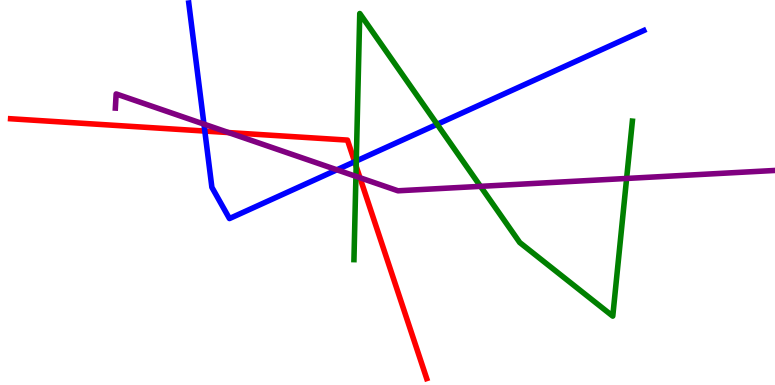[{'lines': ['blue', 'red'], 'intersections': [{'x': 2.64, 'y': 6.6}, {'x': 4.58, 'y': 5.8}]}, {'lines': ['green', 'red'], 'intersections': [{'x': 4.6, 'y': 5.68}]}, {'lines': ['purple', 'red'], 'intersections': [{'x': 2.95, 'y': 6.56}, {'x': 4.64, 'y': 5.38}]}, {'lines': ['blue', 'green'], 'intersections': [{'x': 4.6, 'y': 5.82}, {'x': 5.64, 'y': 6.77}]}, {'lines': ['blue', 'purple'], 'intersections': [{'x': 2.63, 'y': 6.78}, {'x': 4.35, 'y': 5.59}]}, {'lines': ['green', 'purple'], 'intersections': [{'x': 4.59, 'y': 5.42}, {'x': 6.2, 'y': 5.16}, {'x': 8.09, 'y': 5.36}]}]